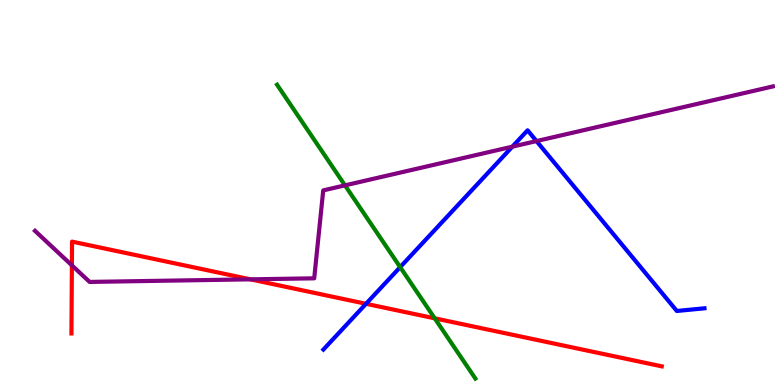[{'lines': ['blue', 'red'], 'intersections': [{'x': 4.72, 'y': 2.11}]}, {'lines': ['green', 'red'], 'intersections': [{'x': 5.61, 'y': 1.73}]}, {'lines': ['purple', 'red'], 'intersections': [{'x': 0.928, 'y': 3.11}, {'x': 3.23, 'y': 2.74}]}, {'lines': ['blue', 'green'], 'intersections': [{'x': 5.16, 'y': 3.06}]}, {'lines': ['blue', 'purple'], 'intersections': [{'x': 6.61, 'y': 6.19}, {'x': 6.92, 'y': 6.34}]}, {'lines': ['green', 'purple'], 'intersections': [{'x': 4.45, 'y': 5.19}]}]